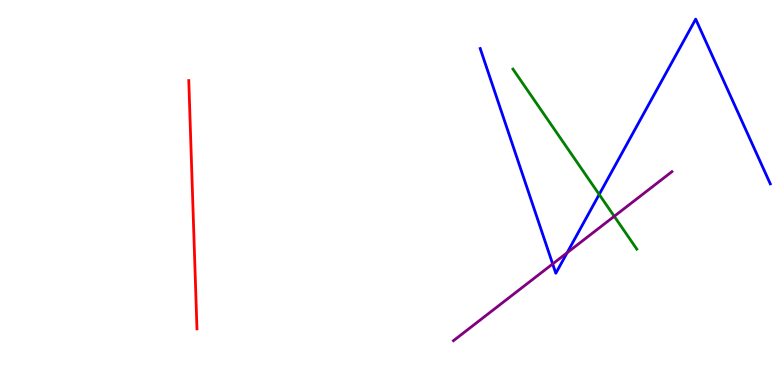[{'lines': ['blue', 'red'], 'intersections': []}, {'lines': ['green', 'red'], 'intersections': []}, {'lines': ['purple', 'red'], 'intersections': []}, {'lines': ['blue', 'green'], 'intersections': [{'x': 7.73, 'y': 4.95}]}, {'lines': ['blue', 'purple'], 'intersections': [{'x': 7.13, 'y': 3.14}, {'x': 7.32, 'y': 3.43}]}, {'lines': ['green', 'purple'], 'intersections': [{'x': 7.93, 'y': 4.38}]}]